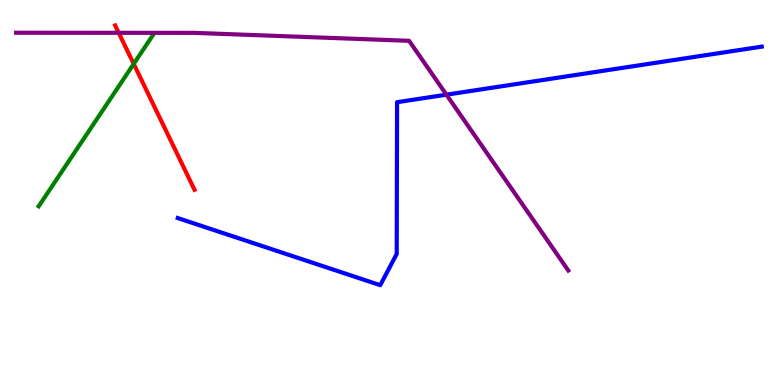[{'lines': ['blue', 'red'], 'intersections': []}, {'lines': ['green', 'red'], 'intersections': [{'x': 1.73, 'y': 8.34}]}, {'lines': ['purple', 'red'], 'intersections': [{'x': 1.53, 'y': 9.15}]}, {'lines': ['blue', 'green'], 'intersections': []}, {'lines': ['blue', 'purple'], 'intersections': [{'x': 5.76, 'y': 7.54}]}, {'lines': ['green', 'purple'], 'intersections': []}]